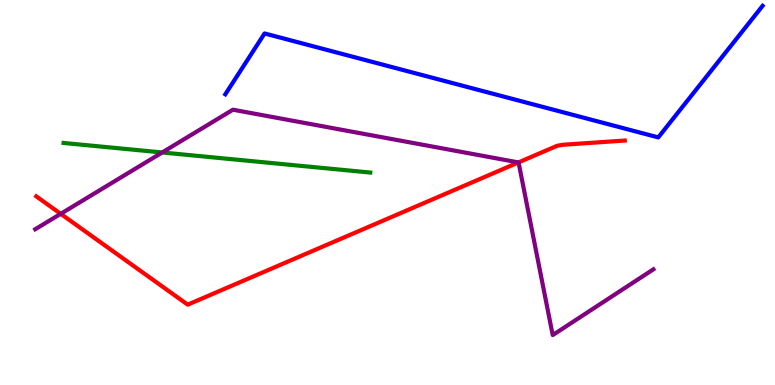[{'lines': ['blue', 'red'], 'intersections': []}, {'lines': ['green', 'red'], 'intersections': []}, {'lines': ['purple', 'red'], 'intersections': [{'x': 0.783, 'y': 4.45}, {'x': 6.69, 'y': 5.78}]}, {'lines': ['blue', 'green'], 'intersections': []}, {'lines': ['blue', 'purple'], 'intersections': []}, {'lines': ['green', 'purple'], 'intersections': [{'x': 2.09, 'y': 6.04}]}]